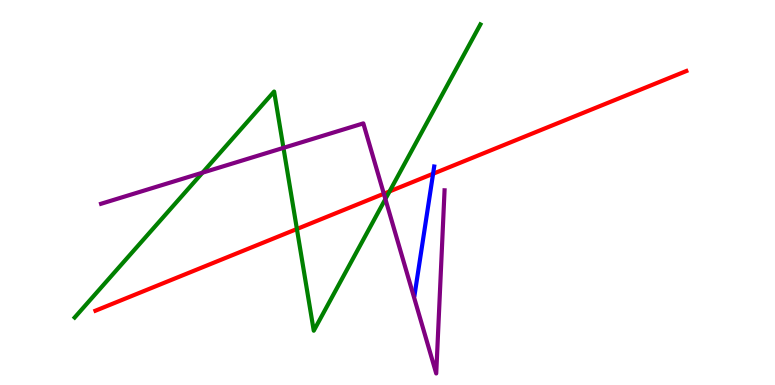[{'lines': ['blue', 'red'], 'intersections': [{'x': 5.59, 'y': 5.49}]}, {'lines': ['green', 'red'], 'intersections': [{'x': 3.83, 'y': 4.05}, {'x': 5.03, 'y': 5.03}]}, {'lines': ['purple', 'red'], 'intersections': [{'x': 4.95, 'y': 4.97}]}, {'lines': ['blue', 'green'], 'intersections': []}, {'lines': ['blue', 'purple'], 'intersections': []}, {'lines': ['green', 'purple'], 'intersections': [{'x': 2.61, 'y': 5.51}, {'x': 3.66, 'y': 6.16}, {'x': 4.97, 'y': 4.83}]}]